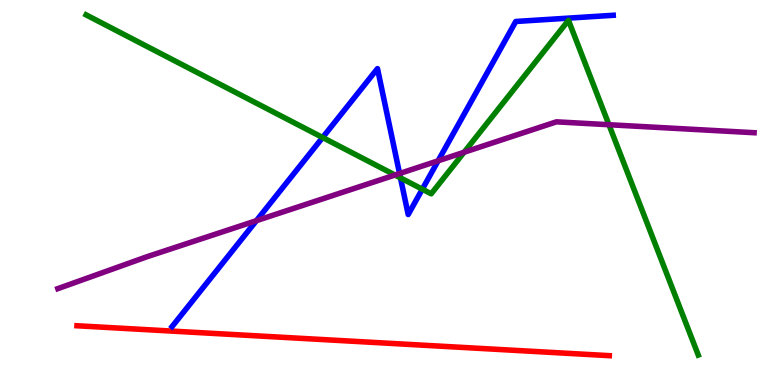[{'lines': ['blue', 'red'], 'intersections': []}, {'lines': ['green', 'red'], 'intersections': []}, {'lines': ['purple', 'red'], 'intersections': []}, {'lines': ['blue', 'green'], 'intersections': [{'x': 4.16, 'y': 6.43}, {'x': 5.17, 'y': 5.38}, {'x': 5.45, 'y': 5.09}]}, {'lines': ['blue', 'purple'], 'intersections': [{'x': 3.31, 'y': 4.27}, {'x': 5.16, 'y': 5.49}, {'x': 5.65, 'y': 5.82}]}, {'lines': ['green', 'purple'], 'intersections': [{'x': 5.1, 'y': 5.45}, {'x': 5.99, 'y': 6.05}, {'x': 7.86, 'y': 6.76}]}]